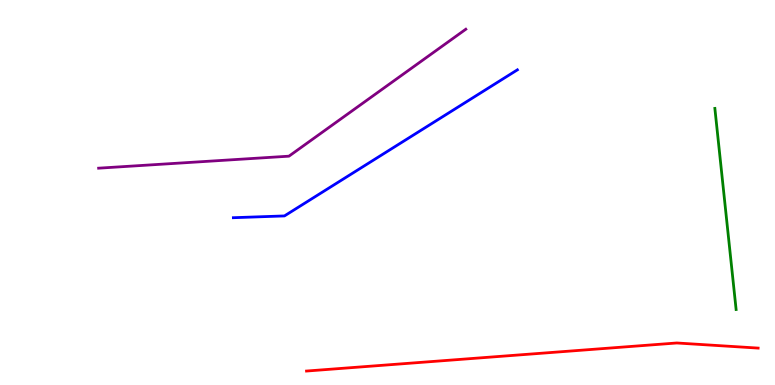[{'lines': ['blue', 'red'], 'intersections': []}, {'lines': ['green', 'red'], 'intersections': []}, {'lines': ['purple', 'red'], 'intersections': []}, {'lines': ['blue', 'green'], 'intersections': []}, {'lines': ['blue', 'purple'], 'intersections': []}, {'lines': ['green', 'purple'], 'intersections': []}]